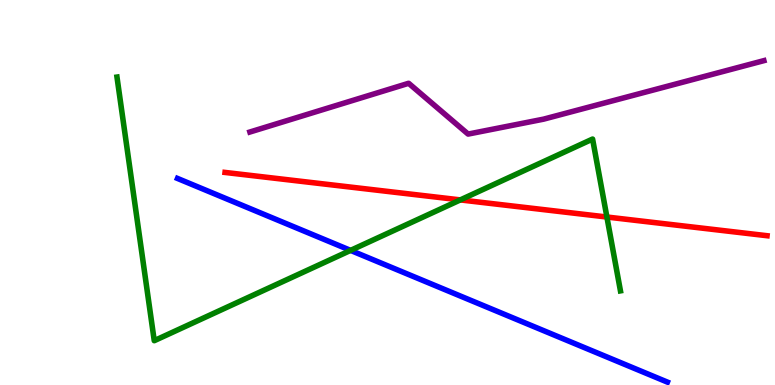[{'lines': ['blue', 'red'], 'intersections': []}, {'lines': ['green', 'red'], 'intersections': [{'x': 5.94, 'y': 4.81}, {'x': 7.83, 'y': 4.36}]}, {'lines': ['purple', 'red'], 'intersections': []}, {'lines': ['blue', 'green'], 'intersections': [{'x': 4.52, 'y': 3.5}]}, {'lines': ['blue', 'purple'], 'intersections': []}, {'lines': ['green', 'purple'], 'intersections': []}]